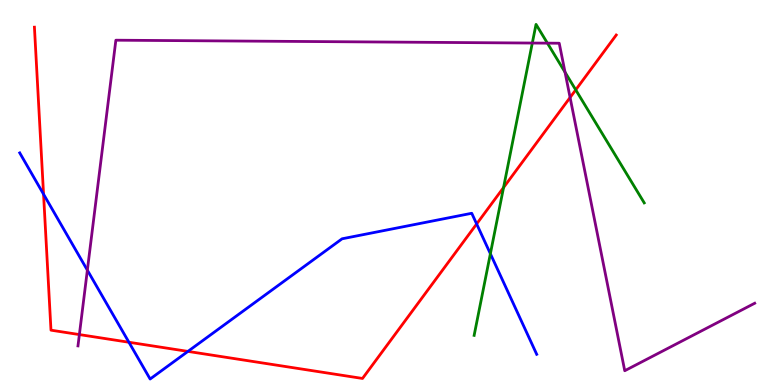[{'lines': ['blue', 'red'], 'intersections': [{'x': 0.562, 'y': 4.96}, {'x': 1.66, 'y': 1.11}, {'x': 2.42, 'y': 0.873}, {'x': 6.15, 'y': 4.18}]}, {'lines': ['green', 'red'], 'intersections': [{'x': 6.5, 'y': 5.13}, {'x': 7.43, 'y': 7.67}]}, {'lines': ['purple', 'red'], 'intersections': [{'x': 1.02, 'y': 1.31}, {'x': 7.36, 'y': 7.47}]}, {'lines': ['blue', 'green'], 'intersections': [{'x': 6.33, 'y': 3.41}]}, {'lines': ['blue', 'purple'], 'intersections': [{'x': 1.13, 'y': 2.98}]}, {'lines': ['green', 'purple'], 'intersections': [{'x': 6.87, 'y': 8.88}, {'x': 7.06, 'y': 8.88}, {'x': 7.29, 'y': 8.12}]}]